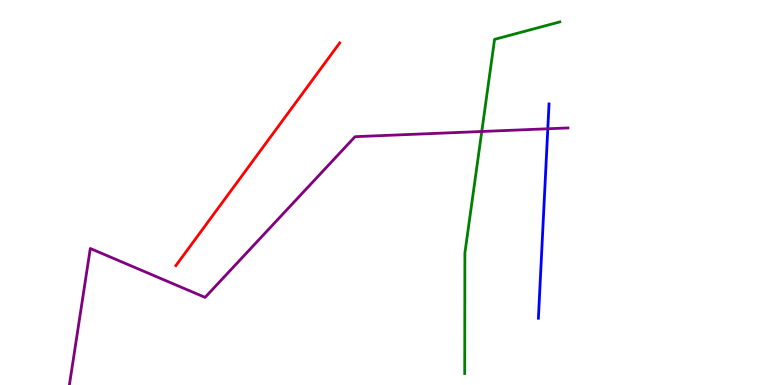[{'lines': ['blue', 'red'], 'intersections': []}, {'lines': ['green', 'red'], 'intersections': []}, {'lines': ['purple', 'red'], 'intersections': []}, {'lines': ['blue', 'green'], 'intersections': []}, {'lines': ['blue', 'purple'], 'intersections': [{'x': 7.07, 'y': 6.66}]}, {'lines': ['green', 'purple'], 'intersections': [{'x': 6.22, 'y': 6.58}]}]